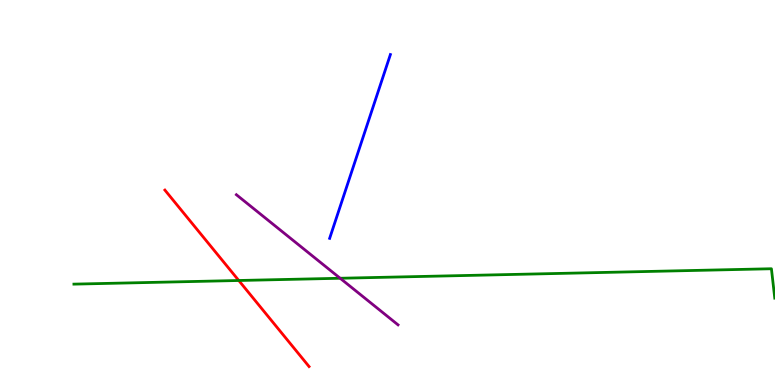[{'lines': ['blue', 'red'], 'intersections': []}, {'lines': ['green', 'red'], 'intersections': [{'x': 3.08, 'y': 2.71}]}, {'lines': ['purple', 'red'], 'intersections': []}, {'lines': ['blue', 'green'], 'intersections': []}, {'lines': ['blue', 'purple'], 'intersections': []}, {'lines': ['green', 'purple'], 'intersections': [{'x': 4.39, 'y': 2.77}]}]